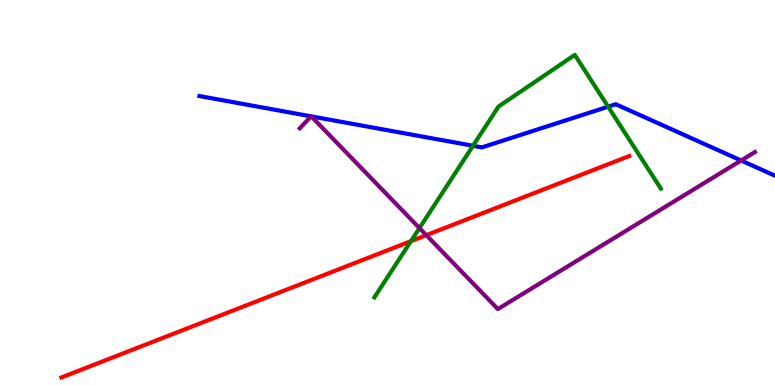[{'lines': ['blue', 'red'], 'intersections': []}, {'lines': ['green', 'red'], 'intersections': [{'x': 5.3, 'y': 3.74}]}, {'lines': ['purple', 'red'], 'intersections': [{'x': 5.5, 'y': 3.89}]}, {'lines': ['blue', 'green'], 'intersections': [{'x': 6.1, 'y': 6.21}, {'x': 7.85, 'y': 7.23}]}, {'lines': ['blue', 'purple'], 'intersections': [{'x': 4.01, 'y': 6.98}, {'x': 4.02, 'y': 6.98}, {'x': 9.56, 'y': 5.83}]}, {'lines': ['green', 'purple'], 'intersections': [{'x': 5.41, 'y': 4.08}]}]